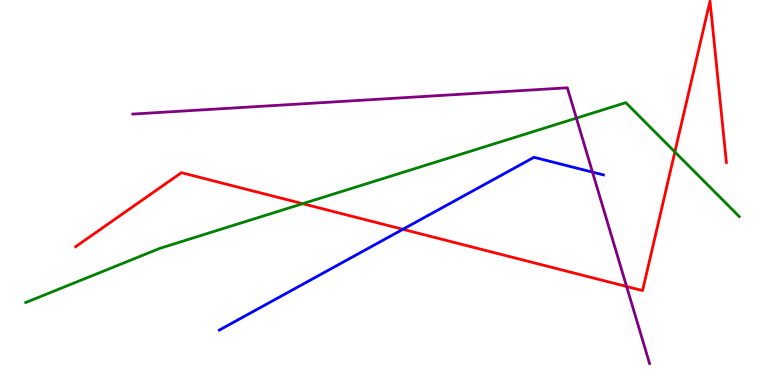[{'lines': ['blue', 'red'], 'intersections': [{'x': 5.2, 'y': 4.04}]}, {'lines': ['green', 'red'], 'intersections': [{'x': 3.91, 'y': 4.71}, {'x': 8.71, 'y': 6.05}]}, {'lines': ['purple', 'red'], 'intersections': [{'x': 8.09, 'y': 2.56}]}, {'lines': ['blue', 'green'], 'intersections': []}, {'lines': ['blue', 'purple'], 'intersections': [{'x': 7.65, 'y': 5.53}]}, {'lines': ['green', 'purple'], 'intersections': [{'x': 7.44, 'y': 6.93}]}]